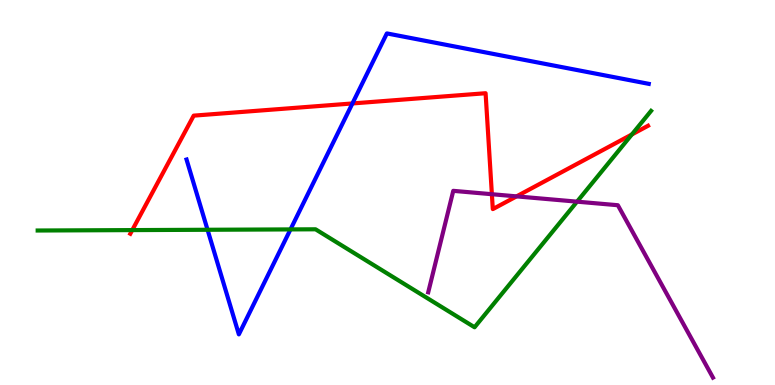[{'lines': ['blue', 'red'], 'intersections': [{'x': 4.55, 'y': 7.31}]}, {'lines': ['green', 'red'], 'intersections': [{'x': 1.71, 'y': 4.02}, {'x': 8.15, 'y': 6.51}]}, {'lines': ['purple', 'red'], 'intersections': [{'x': 6.35, 'y': 4.96}, {'x': 6.67, 'y': 4.9}]}, {'lines': ['blue', 'green'], 'intersections': [{'x': 2.68, 'y': 4.03}, {'x': 3.75, 'y': 4.04}]}, {'lines': ['blue', 'purple'], 'intersections': []}, {'lines': ['green', 'purple'], 'intersections': [{'x': 7.45, 'y': 4.76}]}]